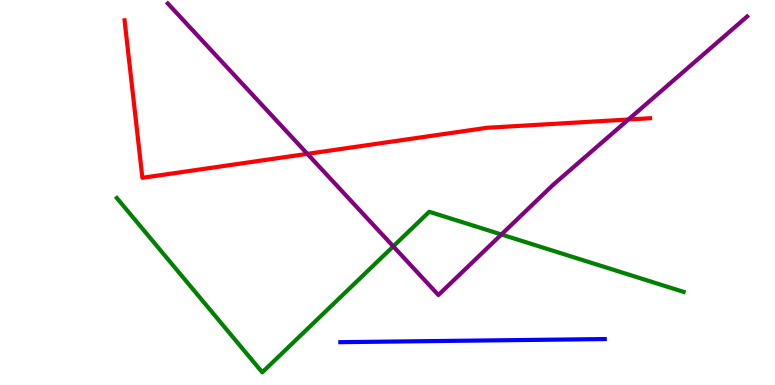[{'lines': ['blue', 'red'], 'intersections': []}, {'lines': ['green', 'red'], 'intersections': []}, {'lines': ['purple', 'red'], 'intersections': [{'x': 3.97, 'y': 6.0}, {'x': 8.11, 'y': 6.9}]}, {'lines': ['blue', 'green'], 'intersections': []}, {'lines': ['blue', 'purple'], 'intersections': []}, {'lines': ['green', 'purple'], 'intersections': [{'x': 5.07, 'y': 3.6}, {'x': 6.47, 'y': 3.91}]}]